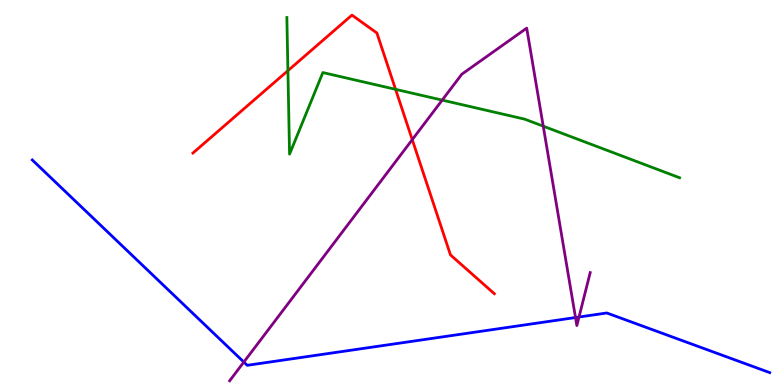[{'lines': ['blue', 'red'], 'intersections': []}, {'lines': ['green', 'red'], 'intersections': [{'x': 3.71, 'y': 8.16}, {'x': 5.1, 'y': 7.68}]}, {'lines': ['purple', 'red'], 'intersections': [{'x': 5.32, 'y': 6.37}]}, {'lines': ['blue', 'green'], 'intersections': []}, {'lines': ['blue', 'purple'], 'intersections': [{'x': 3.15, 'y': 0.596}, {'x': 7.43, 'y': 1.75}, {'x': 7.47, 'y': 1.77}]}, {'lines': ['green', 'purple'], 'intersections': [{'x': 5.71, 'y': 7.4}, {'x': 7.01, 'y': 6.72}]}]